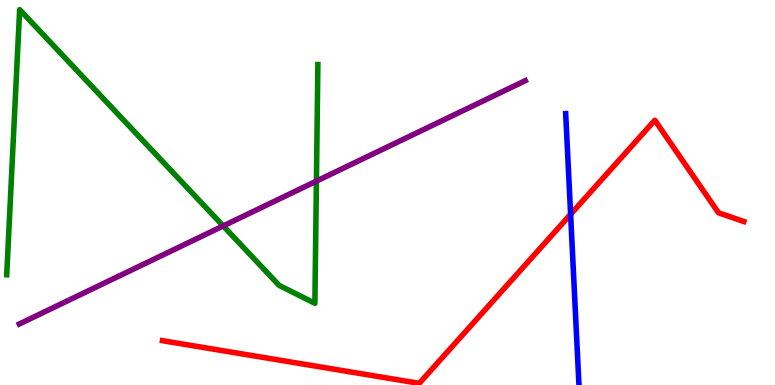[{'lines': ['blue', 'red'], 'intersections': [{'x': 7.36, 'y': 4.43}]}, {'lines': ['green', 'red'], 'intersections': []}, {'lines': ['purple', 'red'], 'intersections': []}, {'lines': ['blue', 'green'], 'intersections': []}, {'lines': ['blue', 'purple'], 'intersections': []}, {'lines': ['green', 'purple'], 'intersections': [{'x': 2.88, 'y': 4.13}, {'x': 4.08, 'y': 5.3}]}]